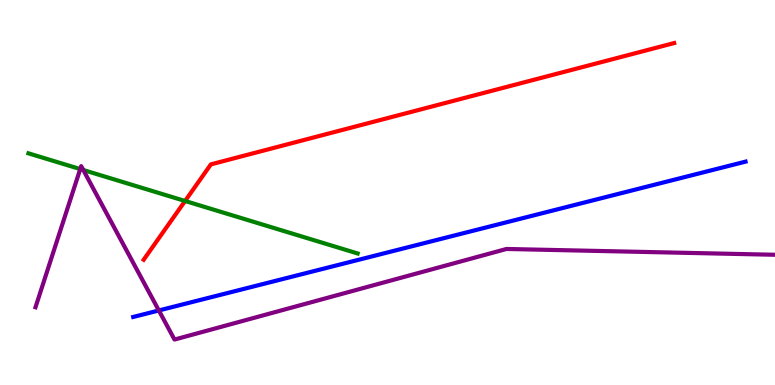[{'lines': ['blue', 'red'], 'intersections': []}, {'lines': ['green', 'red'], 'intersections': [{'x': 2.39, 'y': 4.78}]}, {'lines': ['purple', 'red'], 'intersections': []}, {'lines': ['blue', 'green'], 'intersections': []}, {'lines': ['blue', 'purple'], 'intersections': [{'x': 2.05, 'y': 1.94}]}, {'lines': ['green', 'purple'], 'intersections': [{'x': 1.04, 'y': 5.61}, {'x': 1.07, 'y': 5.58}]}]